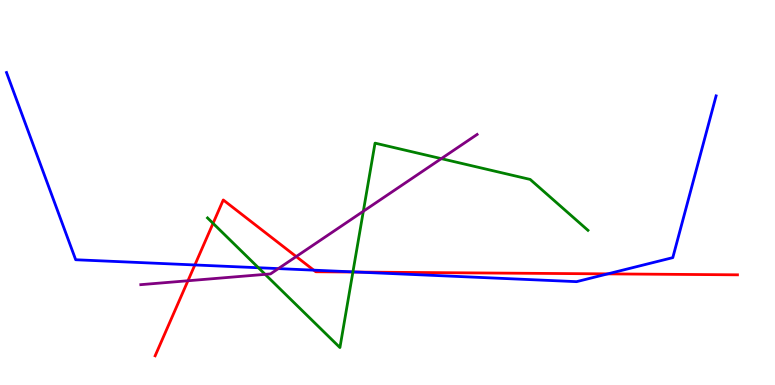[{'lines': ['blue', 'red'], 'intersections': [{'x': 2.51, 'y': 3.12}, {'x': 4.05, 'y': 2.98}, {'x': 4.61, 'y': 2.93}, {'x': 7.84, 'y': 2.89}]}, {'lines': ['green', 'red'], 'intersections': [{'x': 2.75, 'y': 4.2}, {'x': 4.55, 'y': 2.93}]}, {'lines': ['purple', 'red'], 'intersections': [{'x': 2.43, 'y': 2.71}, {'x': 3.82, 'y': 3.34}]}, {'lines': ['blue', 'green'], 'intersections': [{'x': 3.33, 'y': 3.05}, {'x': 4.55, 'y': 2.94}]}, {'lines': ['blue', 'purple'], 'intersections': [{'x': 3.59, 'y': 3.02}]}, {'lines': ['green', 'purple'], 'intersections': [{'x': 3.42, 'y': 2.87}, {'x': 4.69, 'y': 4.51}, {'x': 5.69, 'y': 5.88}]}]